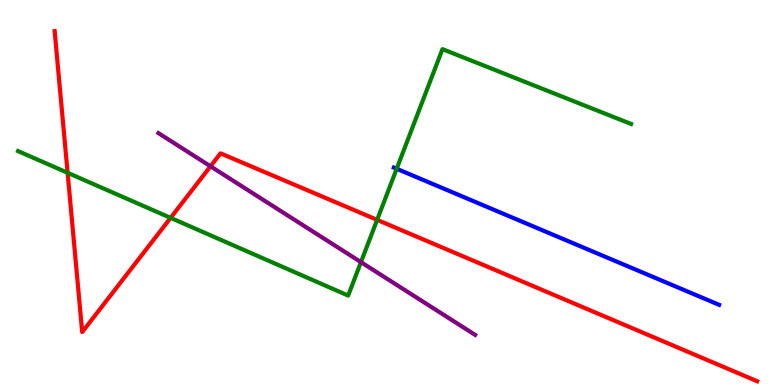[{'lines': ['blue', 'red'], 'intersections': []}, {'lines': ['green', 'red'], 'intersections': [{'x': 0.873, 'y': 5.51}, {'x': 2.2, 'y': 4.34}, {'x': 4.87, 'y': 4.29}]}, {'lines': ['purple', 'red'], 'intersections': [{'x': 2.72, 'y': 5.68}]}, {'lines': ['blue', 'green'], 'intersections': [{'x': 5.12, 'y': 5.62}]}, {'lines': ['blue', 'purple'], 'intersections': []}, {'lines': ['green', 'purple'], 'intersections': [{'x': 4.66, 'y': 3.19}]}]